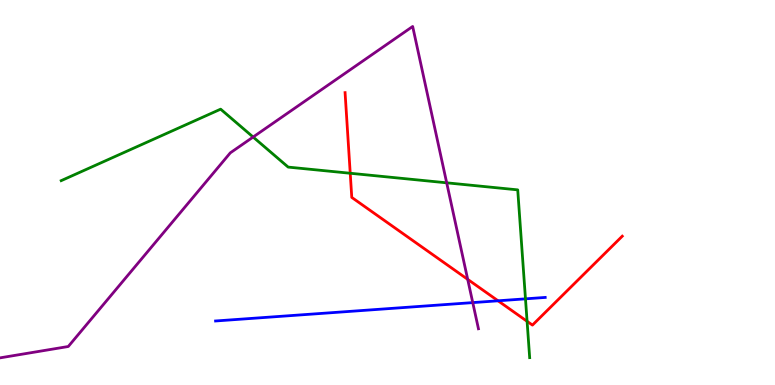[{'lines': ['blue', 'red'], 'intersections': [{'x': 6.43, 'y': 2.19}]}, {'lines': ['green', 'red'], 'intersections': [{'x': 4.52, 'y': 5.5}, {'x': 6.8, 'y': 1.65}]}, {'lines': ['purple', 'red'], 'intersections': [{'x': 6.03, 'y': 2.74}]}, {'lines': ['blue', 'green'], 'intersections': [{'x': 6.78, 'y': 2.24}]}, {'lines': ['blue', 'purple'], 'intersections': [{'x': 6.1, 'y': 2.14}]}, {'lines': ['green', 'purple'], 'intersections': [{'x': 3.27, 'y': 6.44}, {'x': 5.76, 'y': 5.25}]}]